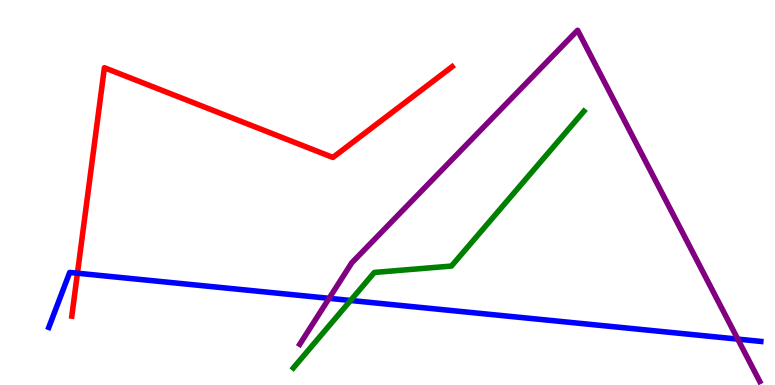[{'lines': ['blue', 'red'], 'intersections': [{'x': 0.999, 'y': 2.9}]}, {'lines': ['green', 'red'], 'intersections': []}, {'lines': ['purple', 'red'], 'intersections': []}, {'lines': ['blue', 'green'], 'intersections': [{'x': 4.52, 'y': 2.2}]}, {'lines': ['blue', 'purple'], 'intersections': [{'x': 4.25, 'y': 2.25}, {'x': 9.52, 'y': 1.19}]}, {'lines': ['green', 'purple'], 'intersections': []}]